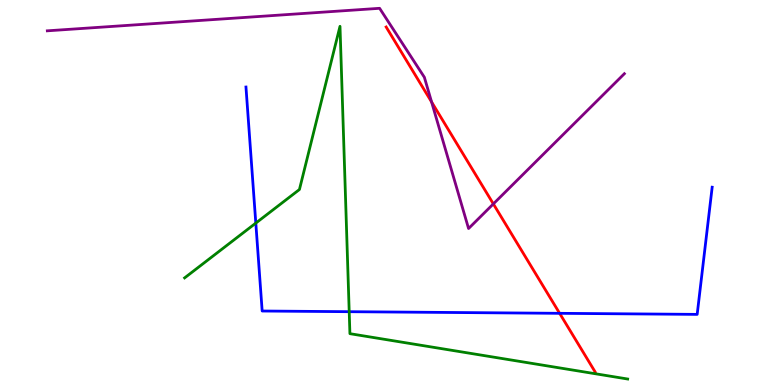[{'lines': ['blue', 'red'], 'intersections': [{'x': 7.22, 'y': 1.86}]}, {'lines': ['green', 'red'], 'intersections': []}, {'lines': ['purple', 'red'], 'intersections': [{'x': 5.57, 'y': 7.35}, {'x': 6.37, 'y': 4.7}]}, {'lines': ['blue', 'green'], 'intersections': [{'x': 3.3, 'y': 4.21}, {'x': 4.51, 'y': 1.9}]}, {'lines': ['blue', 'purple'], 'intersections': []}, {'lines': ['green', 'purple'], 'intersections': []}]